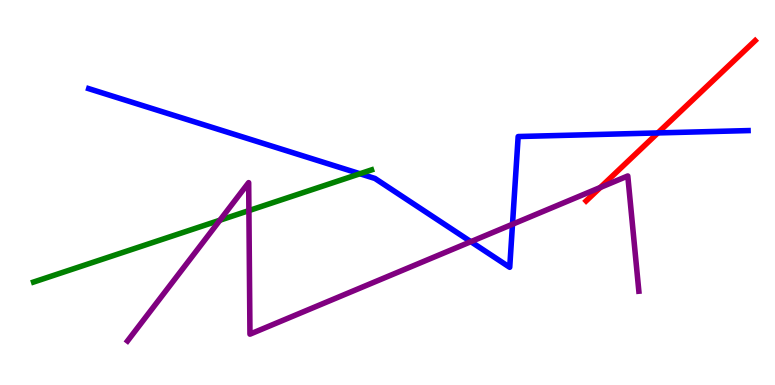[{'lines': ['blue', 'red'], 'intersections': [{'x': 8.49, 'y': 6.55}]}, {'lines': ['green', 'red'], 'intersections': []}, {'lines': ['purple', 'red'], 'intersections': [{'x': 7.75, 'y': 5.13}]}, {'lines': ['blue', 'green'], 'intersections': [{'x': 4.64, 'y': 5.49}]}, {'lines': ['blue', 'purple'], 'intersections': [{'x': 6.08, 'y': 3.72}, {'x': 6.61, 'y': 4.18}]}, {'lines': ['green', 'purple'], 'intersections': [{'x': 2.84, 'y': 4.28}, {'x': 3.21, 'y': 4.53}]}]